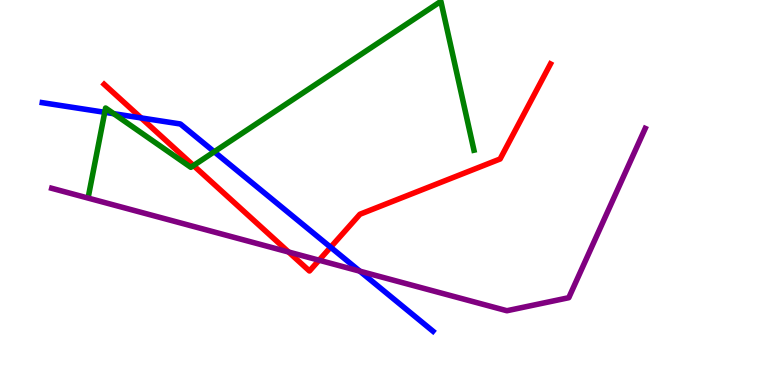[{'lines': ['blue', 'red'], 'intersections': [{'x': 1.82, 'y': 6.94}, {'x': 4.27, 'y': 3.58}]}, {'lines': ['green', 'red'], 'intersections': [{'x': 2.5, 'y': 5.7}]}, {'lines': ['purple', 'red'], 'intersections': [{'x': 3.72, 'y': 3.45}, {'x': 4.12, 'y': 3.24}]}, {'lines': ['blue', 'green'], 'intersections': [{'x': 1.35, 'y': 7.08}, {'x': 1.47, 'y': 7.05}, {'x': 2.76, 'y': 6.06}]}, {'lines': ['blue', 'purple'], 'intersections': [{'x': 4.64, 'y': 2.96}]}, {'lines': ['green', 'purple'], 'intersections': []}]